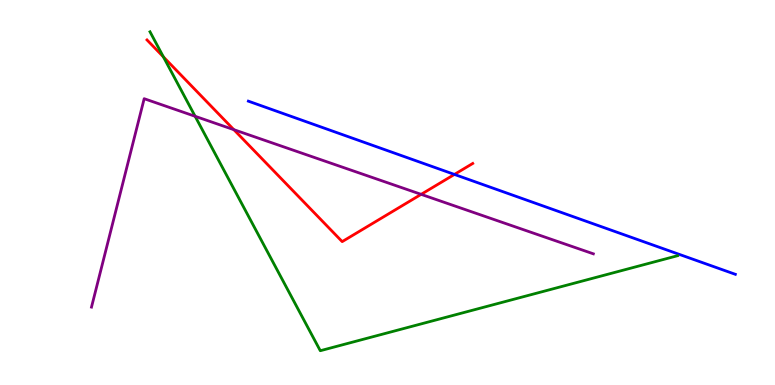[{'lines': ['blue', 'red'], 'intersections': [{'x': 5.86, 'y': 5.47}]}, {'lines': ['green', 'red'], 'intersections': [{'x': 2.11, 'y': 8.52}]}, {'lines': ['purple', 'red'], 'intersections': [{'x': 3.02, 'y': 6.63}, {'x': 5.43, 'y': 4.95}]}, {'lines': ['blue', 'green'], 'intersections': []}, {'lines': ['blue', 'purple'], 'intersections': []}, {'lines': ['green', 'purple'], 'intersections': [{'x': 2.52, 'y': 6.98}]}]